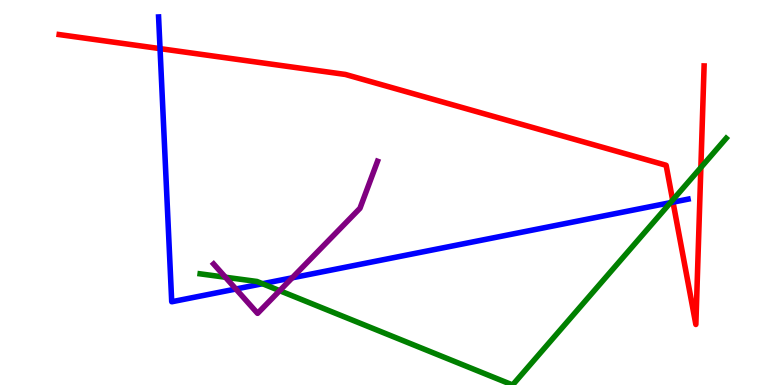[{'lines': ['blue', 'red'], 'intersections': [{'x': 2.07, 'y': 8.74}, {'x': 8.68, 'y': 4.75}]}, {'lines': ['green', 'red'], 'intersections': [{'x': 8.68, 'y': 4.8}, {'x': 9.04, 'y': 5.65}]}, {'lines': ['purple', 'red'], 'intersections': []}, {'lines': ['blue', 'green'], 'intersections': [{'x': 3.39, 'y': 2.63}, {'x': 8.65, 'y': 4.74}]}, {'lines': ['blue', 'purple'], 'intersections': [{'x': 3.04, 'y': 2.49}, {'x': 3.77, 'y': 2.78}]}, {'lines': ['green', 'purple'], 'intersections': [{'x': 2.91, 'y': 2.8}, {'x': 3.61, 'y': 2.45}]}]